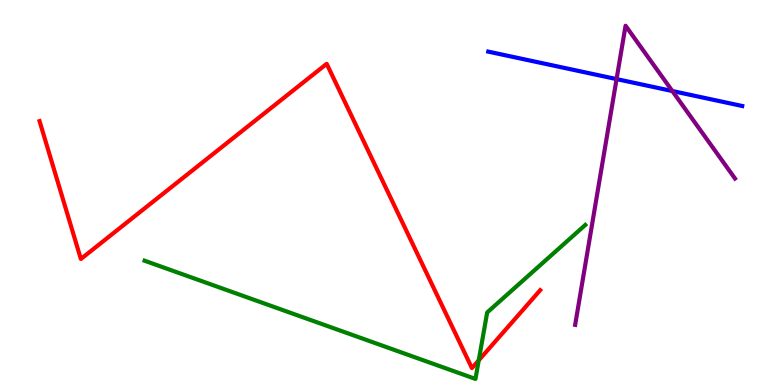[{'lines': ['blue', 'red'], 'intersections': []}, {'lines': ['green', 'red'], 'intersections': [{'x': 6.18, 'y': 0.641}]}, {'lines': ['purple', 'red'], 'intersections': []}, {'lines': ['blue', 'green'], 'intersections': []}, {'lines': ['blue', 'purple'], 'intersections': [{'x': 7.96, 'y': 7.95}, {'x': 8.68, 'y': 7.64}]}, {'lines': ['green', 'purple'], 'intersections': []}]